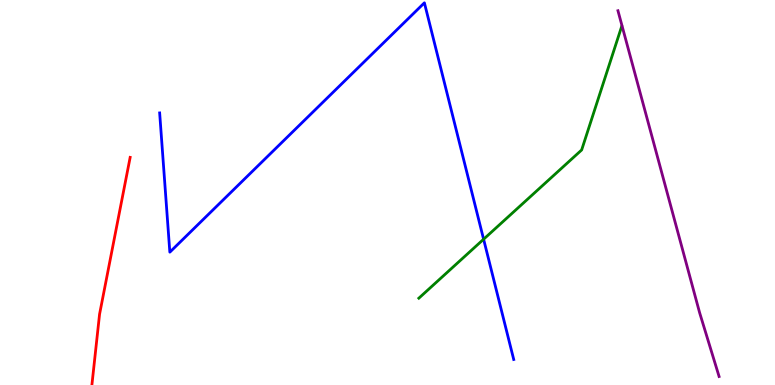[{'lines': ['blue', 'red'], 'intersections': []}, {'lines': ['green', 'red'], 'intersections': []}, {'lines': ['purple', 'red'], 'intersections': []}, {'lines': ['blue', 'green'], 'intersections': [{'x': 6.24, 'y': 3.79}]}, {'lines': ['blue', 'purple'], 'intersections': []}, {'lines': ['green', 'purple'], 'intersections': []}]